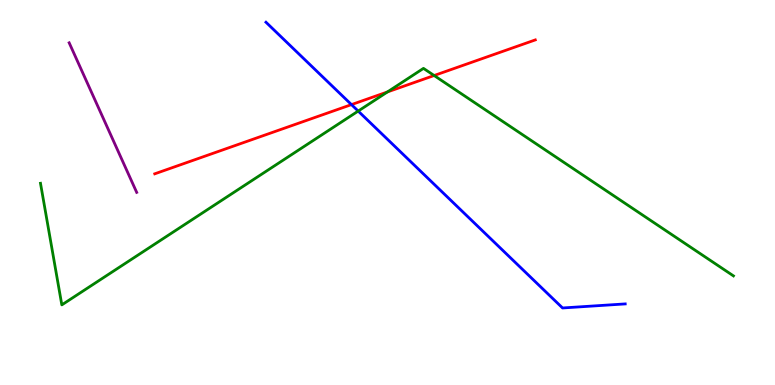[{'lines': ['blue', 'red'], 'intersections': [{'x': 4.54, 'y': 7.28}]}, {'lines': ['green', 'red'], 'intersections': [{'x': 5.0, 'y': 7.61}, {'x': 5.6, 'y': 8.04}]}, {'lines': ['purple', 'red'], 'intersections': []}, {'lines': ['blue', 'green'], 'intersections': [{'x': 4.62, 'y': 7.11}]}, {'lines': ['blue', 'purple'], 'intersections': []}, {'lines': ['green', 'purple'], 'intersections': []}]